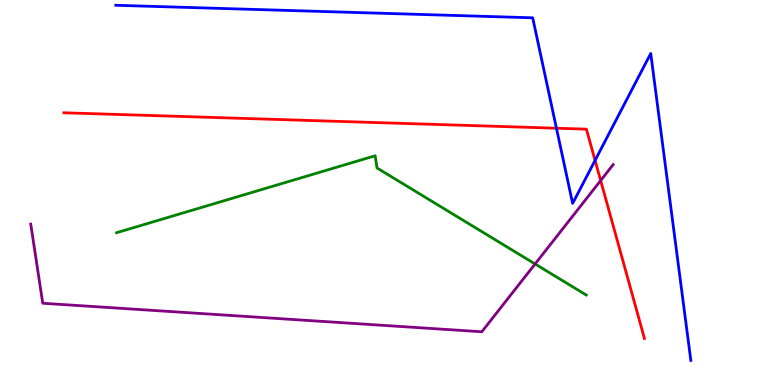[{'lines': ['blue', 'red'], 'intersections': [{'x': 7.18, 'y': 6.67}, {'x': 7.68, 'y': 5.83}]}, {'lines': ['green', 'red'], 'intersections': []}, {'lines': ['purple', 'red'], 'intersections': [{'x': 7.75, 'y': 5.31}]}, {'lines': ['blue', 'green'], 'intersections': []}, {'lines': ['blue', 'purple'], 'intersections': []}, {'lines': ['green', 'purple'], 'intersections': [{'x': 6.9, 'y': 3.14}]}]